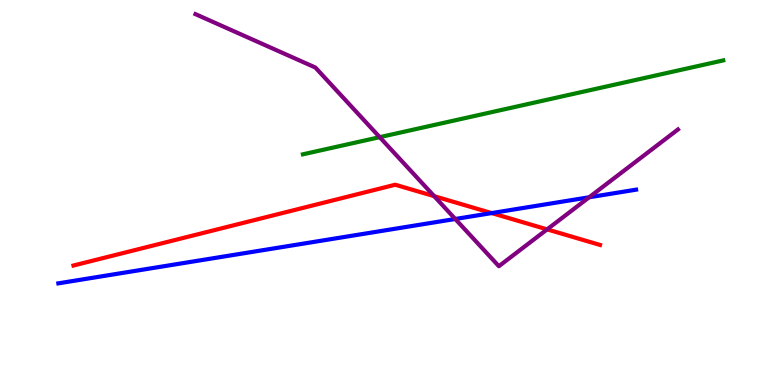[{'lines': ['blue', 'red'], 'intersections': [{'x': 6.34, 'y': 4.47}]}, {'lines': ['green', 'red'], 'intersections': []}, {'lines': ['purple', 'red'], 'intersections': [{'x': 5.6, 'y': 4.9}, {'x': 7.06, 'y': 4.04}]}, {'lines': ['blue', 'green'], 'intersections': []}, {'lines': ['blue', 'purple'], 'intersections': [{'x': 5.87, 'y': 4.31}, {'x': 7.6, 'y': 4.88}]}, {'lines': ['green', 'purple'], 'intersections': [{'x': 4.9, 'y': 6.44}]}]